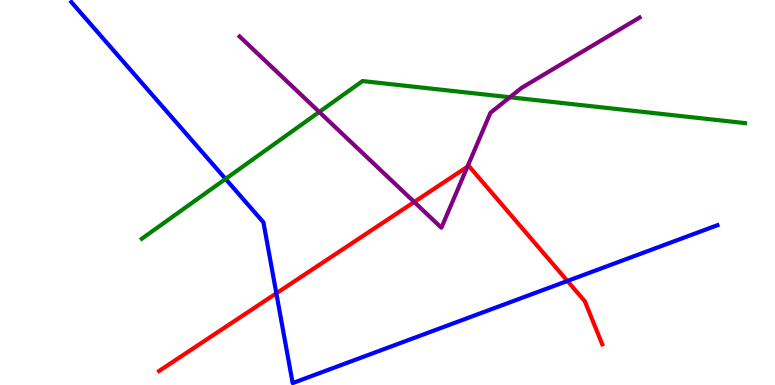[{'lines': ['blue', 'red'], 'intersections': [{'x': 3.57, 'y': 2.38}, {'x': 7.32, 'y': 2.7}]}, {'lines': ['green', 'red'], 'intersections': []}, {'lines': ['purple', 'red'], 'intersections': [{'x': 5.34, 'y': 4.75}, {'x': 6.03, 'y': 5.67}]}, {'lines': ['blue', 'green'], 'intersections': [{'x': 2.91, 'y': 5.35}]}, {'lines': ['blue', 'purple'], 'intersections': []}, {'lines': ['green', 'purple'], 'intersections': [{'x': 4.12, 'y': 7.09}, {'x': 6.58, 'y': 7.47}]}]